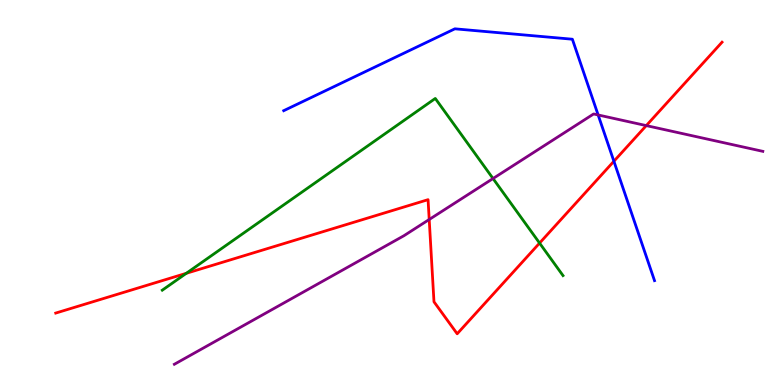[{'lines': ['blue', 'red'], 'intersections': [{'x': 7.92, 'y': 5.81}]}, {'lines': ['green', 'red'], 'intersections': [{'x': 2.4, 'y': 2.9}, {'x': 6.96, 'y': 3.69}]}, {'lines': ['purple', 'red'], 'intersections': [{'x': 5.54, 'y': 4.3}, {'x': 8.34, 'y': 6.74}]}, {'lines': ['blue', 'green'], 'intersections': []}, {'lines': ['blue', 'purple'], 'intersections': [{'x': 7.72, 'y': 7.01}]}, {'lines': ['green', 'purple'], 'intersections': [{'x': 6.36, 'y': 5.36}]}]